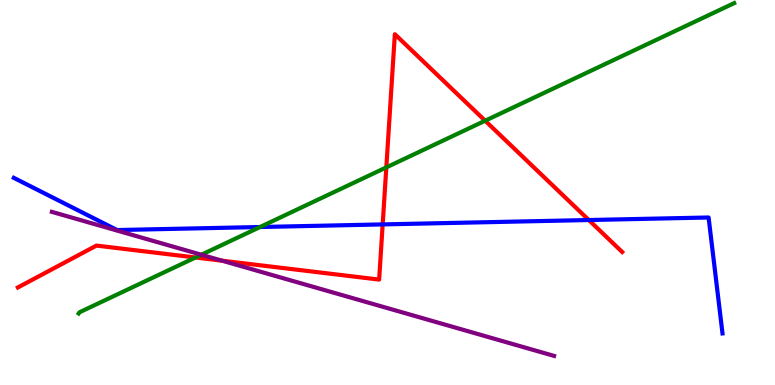[{'lines': ['blue', 'red'], 'intersections': [{'x': 4.94, 'y': 4.17}, {'x': 7.6, 'y': 4.28}]}, {'lines': ['green', 'red'], 'intersections': [{'x': 2.52, 'y': 3.31}, {'x': 4.98, 'y': 5.65}, {'x': 6.26, 'y': 6.86}]}, {'lines': ['purple', 'red'], 'intersections': [{'x': 2.87, 'y': 3.23}]}, {'lines': ['blue', 'green'], 'intersections': [{'x': 3.36, 'y': 4.1}]}, {'lines': ['blue', 'purple'], 'intersections': []}, {'lines': ['green', 'purple'], 'intersections': [{'x': 2.6, 'y': 3.38}]}]